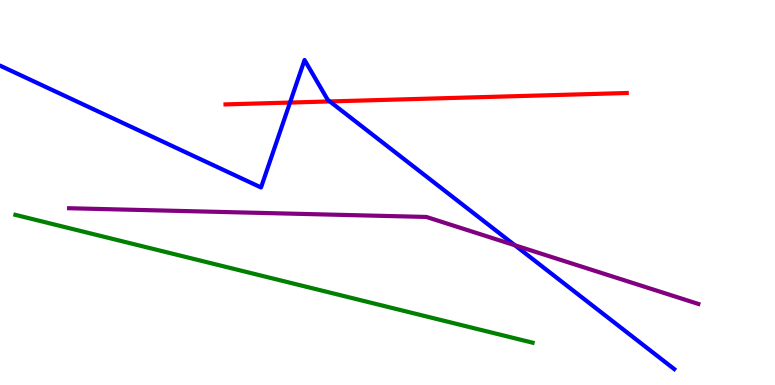[{'lines': ['blue', 'red'], 'intersections': [{'x': 3.74, 'y': 7.34}, {'x': 4.26, 'y': 7.37}]}, {'lines': ['green', 'red'], 'intersections': []}, {'lines': ['purple', 'red'], 'intersections': []}, {'lines': ['blue', 'green'], 'intersections': []}, {'lines': ['blue', 'purple'], 'intersections': [{'x': 6.64, 'y': 3.63}]}, {'lines': ['green', 'purple'], 'intersections': []}]